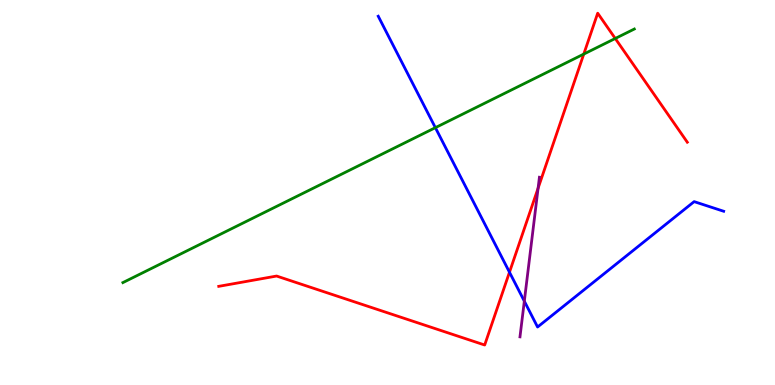[{'lines': ['blue', 'red'], 'intersections': [{'x': 6.57, 'y': 2.93}]}, {'lines': ['green', 'red'], 'intersections': [{'x': 7.53, 'y': 8.59}, {'x': 7.94, 'y': 9.0}]}, {'lines': ['purple', 'red'], 'intersections': [{'x': 6.94, 'y': 5.11}]}, {'lines': ['blue', 'green'], 'intersections': [{'x': 5.62, 'y': 6.68}]}, {'lines': ['blue', 'purple'], 'intersections': [{'x': 6.77, 'y': 2.18}]}, {'lines': ['green', 'purple'], 'intersections': []}]